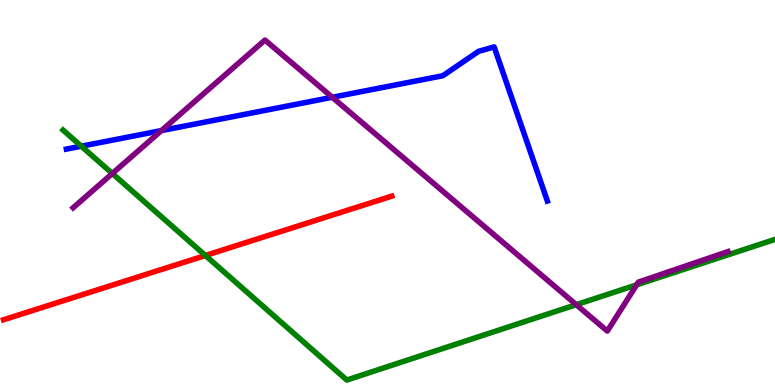[{'lines': ['blue', 'red'], 'intersections': []}, {'lines': ['green', 'red'], 'intersections': [{'x': 2.65, 'y': 3.36}]}, {'lines': ['purple', 'red'], 'intersections': []}, {'lines': ['blue', 'green'], 'intersections': [{'x': 1.05, 'y': 6.2}]}, {'lines': ['blue', 'purple'], 'intersections': [{'x': 2.08, 'y': 6.61}, {'x': 4.29, 'y': 7.47}]}, {'lines': ['green', 'purple'], 'intersections': [{'x': 1.45, 'y': 5.49}, {'x': 7.44, 'y': 2.09}, {'x': 8.21, 'y': 2.6}]}]